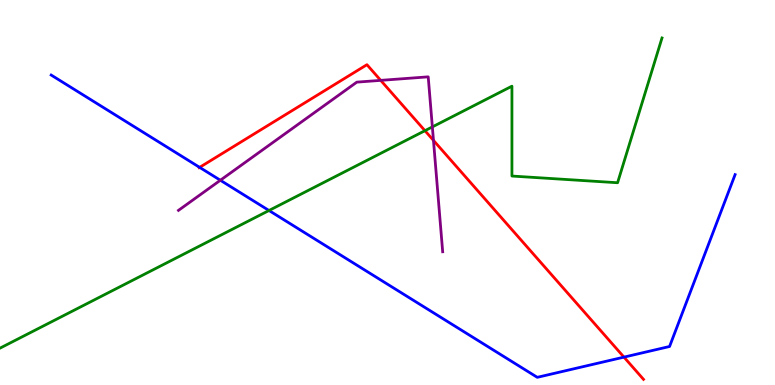[{'lines': ['blue', 'red'], 'intersections': [{'x': 2.58, 'y': 5.65}, {'x': 8.05, 'y': 0.724}]}, {'lines': ['green', 'red'], 'intersections': [{'x': 5.48, 'y': 6.61}]}, {'lines': ['purple', 'red'], 'intersections': [{'x': 4.91, 'y': 7.91}, {'x': 5.59, 'y': 6.35}]}, {'lines': ['blue', 'green'], 'intersections': [{'x': 3.47, 'y': 4.53}]}, {'lines': ['blue', 'purple'], 'intersections': [{'x': 2.84, 'y': 5.32}]}, {'lines': ['green', 'purple'], 'intersections': [{'x': 5.58, 'y': 6.7}]}]